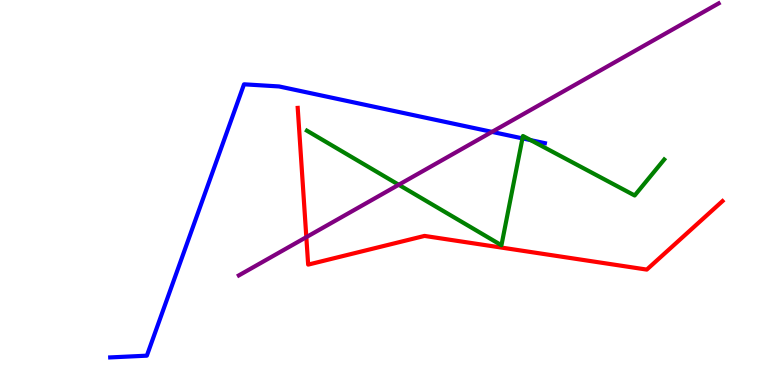[{'lines': ['blue', 'red'], 'intersections': []}, {'lines': ['green', 'red'], 'intersections': []}, {'lines': ['purple', 'red'], 'intersections': [{'x': 3.95, 'y': 3.84}]}, {'lines': ['blue', 'green'], 'intersections': [{'x': 6.74, 'y': 6.41}, {'x': 6.85, 'y': 6.36}]}, {'lines': ['blue', 'purple'], 'intersections': [{'x': 6.35, 'y': 6.57}]}, {'lines': ['green', 'purple'], 'intersections': [{'x': 5.14, 'y': 5.2}]}]